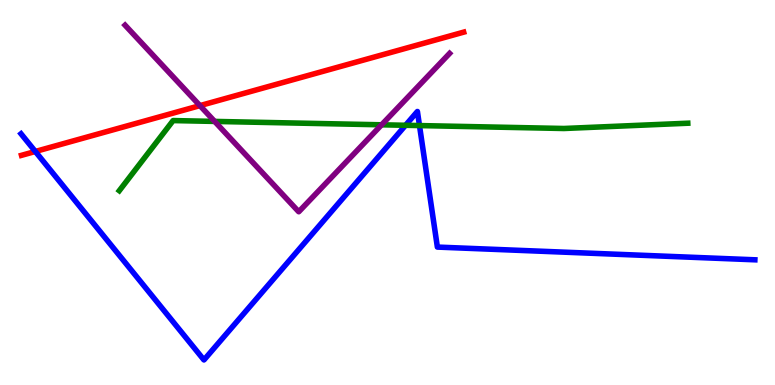[{'lines': ['blue', 'red'], 'intersections': [{'x': 0.456, 'y': 6.07}]}, {'lines': ['green', 'red'], 'intersections': []}, {'lines': ['purple', 'red'], 'intersections': [{'x': 2.58, 'y': 7.26}]}, {'lines': ['blue', 'green'], 'intersections': [{'x': 5.23, 'y': 6.75}, {'x': 5.41, 'y': 6.74}]}, {'lines': ['blue', 'purple'], 'intersections': []}, {'lines': ['green', 'purple'], 'intersections': [{'x': 2.77, 'y': 6.85}, {'x': 4.92, 'y': 6.76}]}]